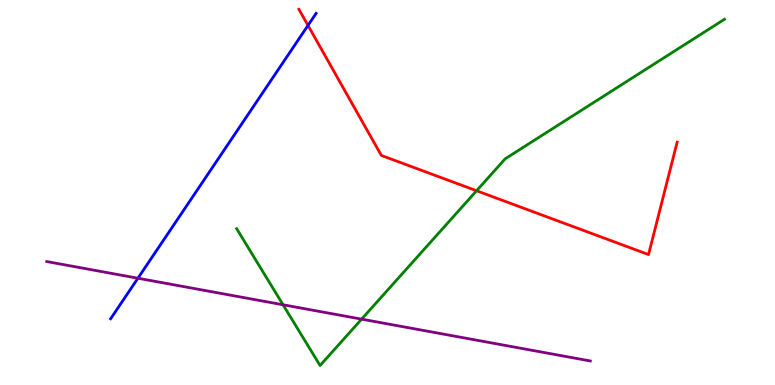[{'lines': ['blue', 'red'], 'intersections': [{'x': 3.97, 'y': 9.34}]}, {'lines': ['green', 'red'], 'intersections': [{'x': 6.15, 'y': 5.05}]}, {'lines': ['purple', 'red'], 'intersections': []}, {'lines': ['blue', 'green'], 'intersections': []}, {'lines': ['blue', 'purple'], 'intersections': [{'x': 1.78, 'y': 2.77}]}, {'lines': ['green', 'purple'], 'intersections': [{'x': 3.65, 'y': 2.08}, {'x': 4.67, 'y': 1.71}]}]